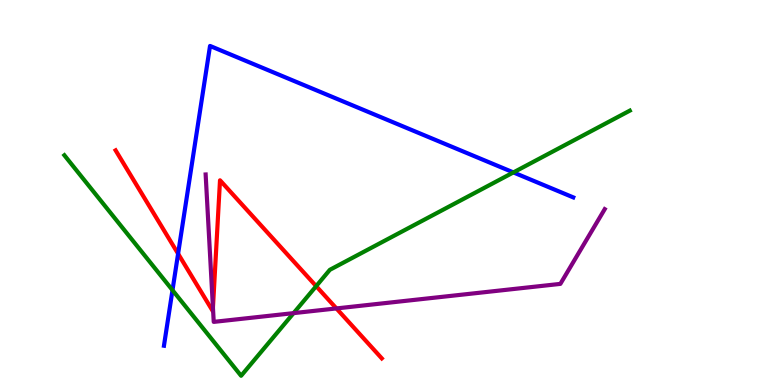[{'lines': ['blue', 'red'], 'intersections': [{'x': 2.3, 'y': 3.41}]}, {'lines': ['green', 'red'], 'intersections': [{'x': 4.08, 'y': 2.57}]}, {'lines': ['purple', 'red'], 'intersections': [{'x': 2.75, 'y': 2.01}, {'x': 4.34, 'y': 1.99}]}, {'lines': ['blue', 'green'], 'intersections': [{'x': 2.23, 'y': 2.46}, {'x': 6.62, 'y': 5.52}]}, {'lines': ['blue', 'purple'], 'intersections': []}, {'lines': ['green', 'purple'], 'intersections': [{'x': 3.79, 'y': 1.87}]}]